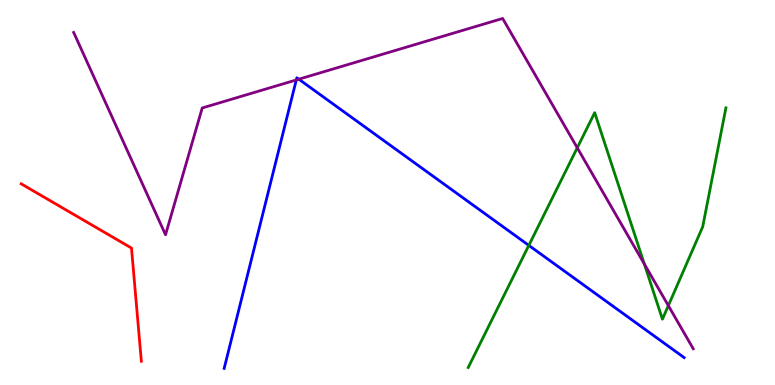[{'lines': ['blue', 'red'], 'intersections': []}, {'lines': ['green', 'red'], 'intersections': []}, {'lines': ['purple', 'red'], 'intersections': []}, {'lines': ['blue', 'green'], 'intersections': [{'x': 6.82, 'y': 3.63}]}, {'lines': ['blue', 'purple'], 'intersections': [{'x': 3.82, 'y': 7.92}, {'x': 3.86, 'y': 7.94}]}, {'lines': ['green', 'purple'], 'intersections': [{'x': 7.45, 'y': 6.16}, {'x': 8.31, 'y': 3.14}, {'x': 8.62, 'y': 2.06}]}]